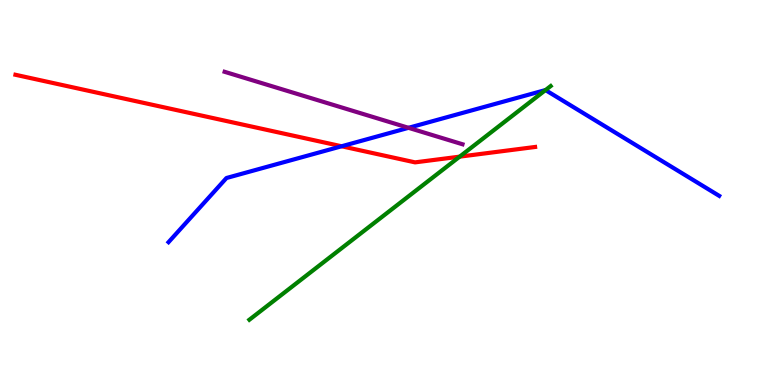[{'lines': ['blue', 'red'], 'intersections': [{'x': 4.41, 'y': 6.2}]}, {'lines': ['green', 'red'], 'intersections': [{'x': 5.93, 'y': 5.93}]}, {'lines': ['purple', 'red'], 'intersections': []}, {'lines': ['blue', 'green'], 'intersections': [{'x': 7.04, 'y': 7.66}]}, {'lines': ['blue', 'purple'], 'intersections': [{'x': 5.27, 'y': 6.68}]}, {'lines': ['green', 'purple'], 'intersections': []}]